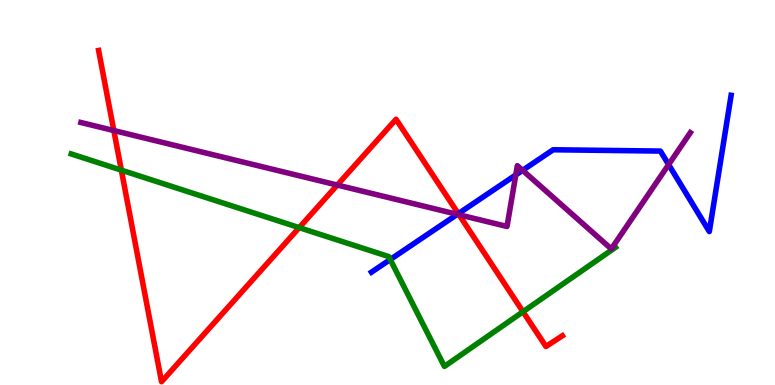[{'lines': ['blue', 'red'], 'intersections': [{'x': 5.91, 'y': 4.45}]}, {'lines': ['green', 'red'], 'intersections': [{'x': 1.57, 'y': 5.58}, {'x': 3.86, 'y': 4.09}, {'x': 6.75, 'y': 1.9}]}, {'lines': ['purple', 'red'], 'intersections': [{'x': 1.47, 'y': 6.61}, {'x': 4.35, 'y': 5.19}, {'x': 5.92, 'y': 4.42}]}, {'lines': ['blue', 'green'], 'intersections': [{'x': 5.04, 'y': 3.26}]}, {'lines': ['blue', 'purple'], 'intersections': [{'x': 5.9, 'y': 4.43}, {'x': 6.66, 'y': 5.46}, {'x': 6.74, 'y': 5.58}, {'x': 8.63, 'y': 5.73}]}, {'lines': ['green', 'purple'], 'intersections': []}]